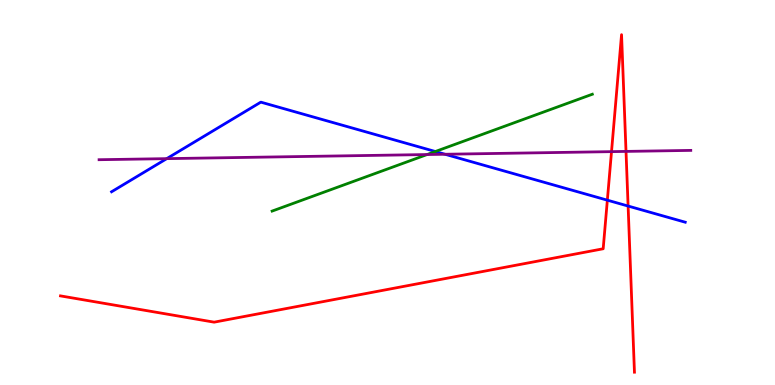[{'lines': ['blue', 'red'], 'intersections': [{'x': 7.84, 'y': 4.8}, {'x': 8.1, 'y': 4.65}]}, {'lines': ['green', 'red'], 'intersections': []}, {'lines': ['purple', 'red'], 'intersections': [{'x': 7.89, 'y': 6.06}, {'x': 8.08, 'y': 6.07}]}, {'lines': ['blue', 'green'], 'intersections': [{'x': 5.62, 'y': 6.06}]}, {'lines': ['blue', 'purple'], 'intersections': [{'x': 2.15, 'y': 5.88}, {'x': 5.74, 'y': 5.99}]}, {'lines': ['green', 'purple'], 'intersections': [{'x': 5.51, 'y': 5.99}]}]